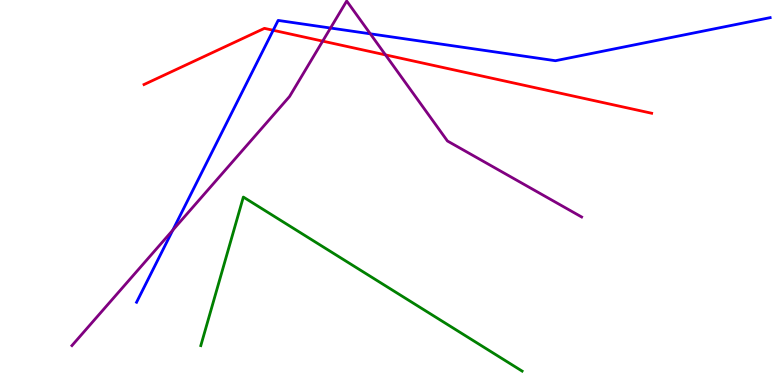[{'lines': ['blue', 'red'], 'intersections': [{'x': 3.53, 'y': 9.21}]}, {'lines': ['green', 'red'], 'intersections': []}, {'lines': ['purple', 'red'], 'intersections': [{'x': 4.16, 'y': 8.93}, {'x': 4.97, 'y': 8.57}]}, {'lines': ['blue', 'green'], 'intersections': []}, {'lines': ['blue', 'purple'], 'intersections': [{'x': 2.23, 'y': 4.02}, {'x': 4.26, 'y': 9.27}, {'x': 4.78, 'y': 9.12}]}, {'lines': ['green', 'purple'], 'intersections': []}]